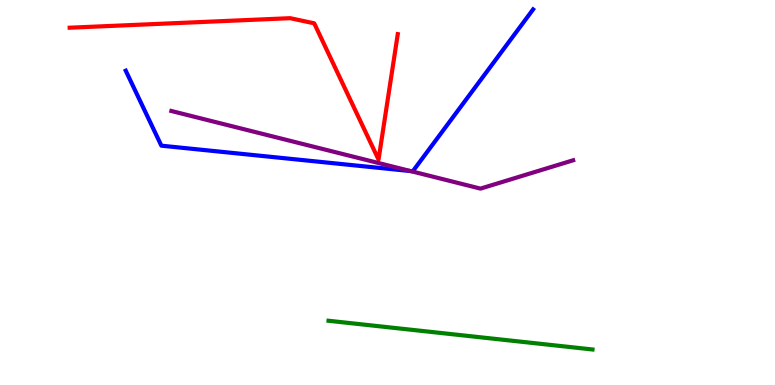[{'lines': ['blue', 'red'], 'intersections': []}, {'lines': ['green', 'red'], 'intersections': []}, {'lines': ['purple', 'red'], 'intersections': []}, {'lines': ['blue', 'green'], 'intersections': []}, {'lines': ['blue', 'purple'], 'intersections': [{'x': 5.3, 'y': 5.56}]}, {'lines': ['green', 'purple'], 'intersections': []}]